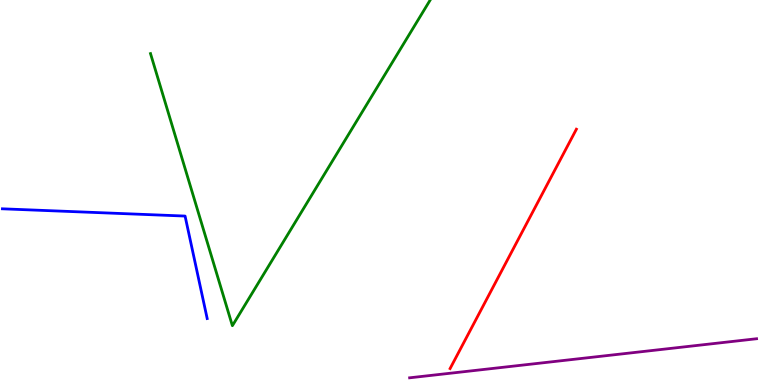[{'lines': ['blue', 'red'], 'intersections': []}, {'lines': ['green', 'red'], 'intersections': []}, {'lines': ['purple', 'red'], 'intersections': []}, {'lines': ['blue', 'green'], 'intersections': []}, {'lines': ['blue', 'purple'], 'intersections': []}, {'lines': ['green', 'purple'], 'intersections': []}]